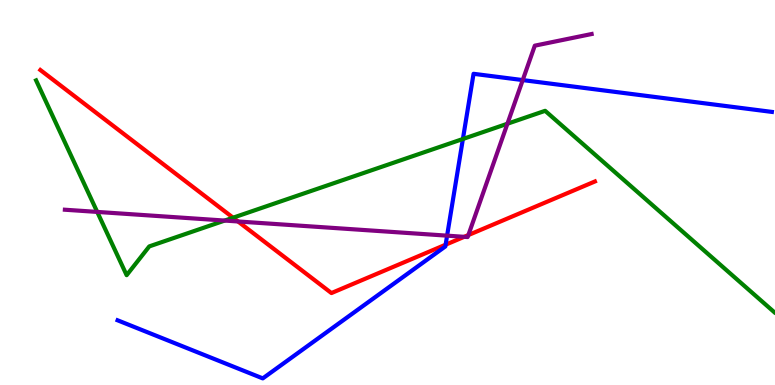[{'lines': ['blue', 'red'], 'intersections': [{'x': 5.75, 'y': 3.64}]}, {'lines': ['green', 'red'], 'intersections': [{'x': 3.01, 'y': 4.35}]}, {'lines': ['purple', 'red'], 'intersections': [{'x': 3.07, 'y': 4.25}, {'x': 5.99, 'y': 3.85}, {'x': 6.04, 'y': 3.89}]}, {'lines': ['blue', 'green'], 'intersections': [{'x': 5.97, 'y': 6.39}]}, {'lines': ['blue', 'purple'], 'intersections': [{'x': 5.77, 'y': 3.88}, {'x': 6.74, 'y': 7.92}]}, {'lines': ['green', 'purple'], 'intersections': [{'x': 1.25, 'y': 4.5}, {'x': 2.9, 'y': 4.27}, {'x': 6.55, 'y': 6.79}]}]